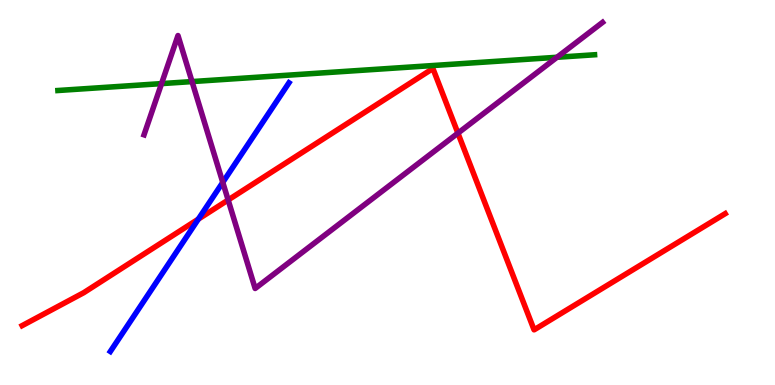[{'lines': ['blue', 'red'], 'intersections': [{'x': 2.56, 'y': 4.31}]}, {'lines': ['green', 'red'], 'intersections': []}, {'lines': ['purple', 'red'], 'intersections': [{'x': 2.94, 'y': 4.81}, {'x': 5.91, 'y': 6.54}]}, {'lines': ['blue', 'green'], 'intersections': []}, {'lines': ['blue', 'purple'], 'intersections': [{'x': 2.87, 'y': 5.26}]}, {'lines': ['green', 'purple'], 'intersections': [{'x': 2.08, 'y': 7.83}, {'x': 2.48, 'y': 7.88}, {'x': 7.19, 'y': 8.51}]}]